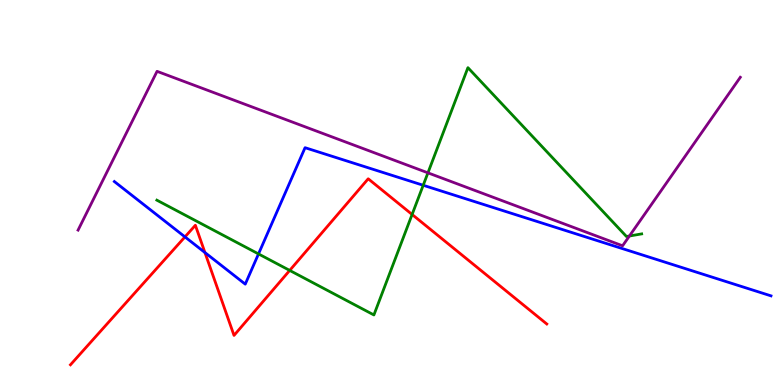[{'lines': ['blue', 'red'], 'intersections': [{'x': 2.39, 'y': 3.85}, {'x': 2.64, 'y': 3.44}]}, {'lines': ['green', 'red'], 'intersections': [{'x': 3.74, 'y': 2.98}, {'x': 5.32, 'y': 4.43}]}, {'lines': ['purple', 'red'], 'intersections': []}, {'lines': ['blue', 'green'], 'intersections': [{'x': 3.34, 'y': 3.4}, {'x': 5.46, 'y': 5.19}]}, {'lines': ['blue', 'purple'], 'intersections': []}, {'lines': ['green', 'purple'], 'intersections': [{'x': 5.52, 'y': 5.51}, {'x': 8.12, 'y': 3.87}]}]